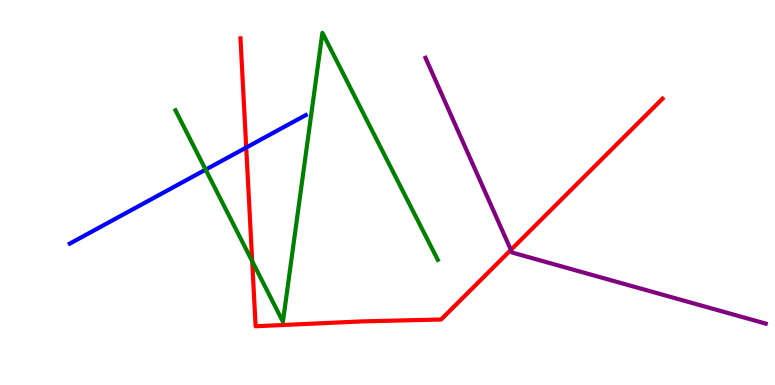[{'lines': ['blue', 'red'], 'intersections': [{'x': 3.18, 'y': 6.17}]}, {'lines': ['green', 'red'], 'intersections': [{'x': 3.25, 'y': 3.21}]}, {'lines': ['purple', 'red'], 'intersections': [{'x': 6.59, 'y': 3.51}]}, {'lines': ['blue', 'green'], 'intersections': [{'x': 2.65, 'y': 5.59}]}, {'lines': ['blue', 'purple'], 'intersections': []}, {'lines': ['green', 'purple'], 'intersections': []}]